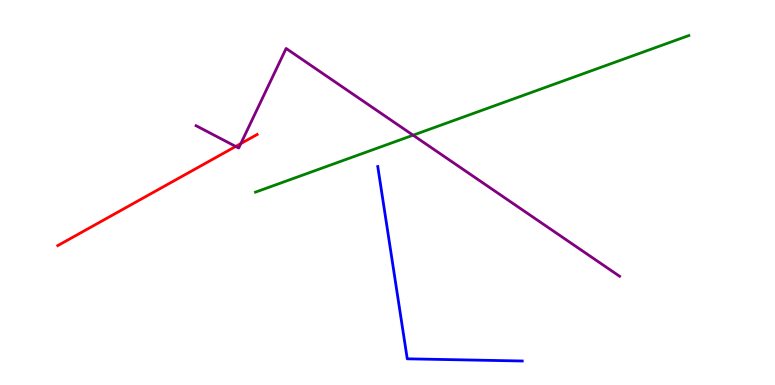[{'lines': ['blue', 'red'], 'intersections': []}, {'lines': ['green', 'red'], 'intersections': []}, {'lines': ['purple', 'red'], 'intersections': [{'x': 3.04, 'y': 6.2}, {'x': 3.11, 'y': 6.27}]}, {'lines': ['blue', 'green'], 'intersections': []}, {'lines': ['blue', 'purple'], 'intersections': []}, {'lines': ['green', 'purple'], 'intersections': [{'x': 5.33, 'y': 6.49}]}]